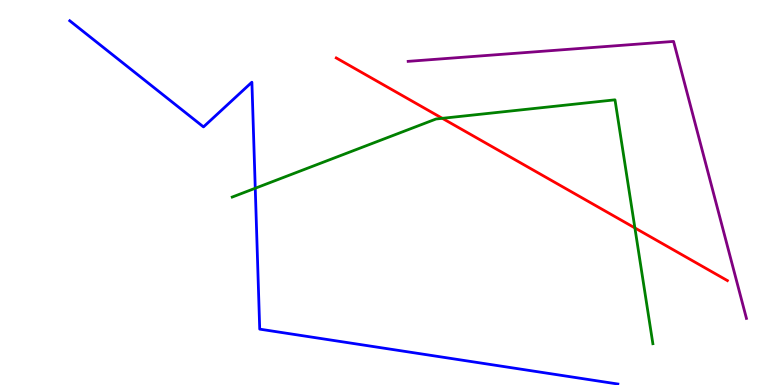[{'lines': ['blue', 'red'], 'intersections': []}, {'lines': ['green', 'red'], 'intersections': [{'x': 5.71, 'y': 6.93}, {'x': 8.19, 'y': 4.08}]}, {'lines': ['purple', 'red'], 'intersections': []}, {'lines': ['blue', 'green'], 'intersections': [{'x': 3.29, 'y': 5.11}]}, {'lines': ['blue', 'purple'], 'intersections': []}, {'lines': ['green', 'purple'], 'intersections': []}]